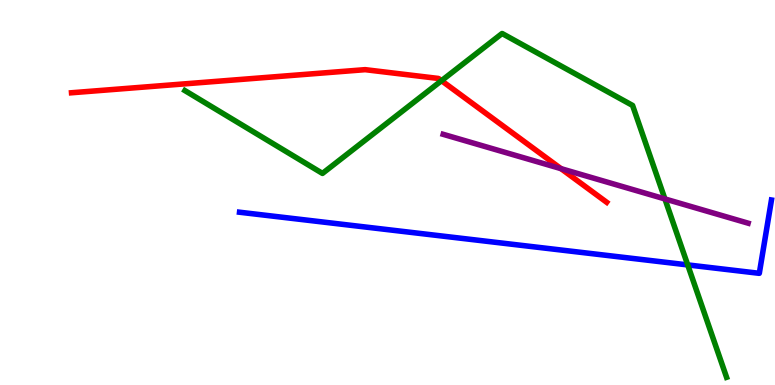[{'lines': ['blue', 'red'], 'intersections': []}, {'lines': ['green', 'red'], 'intersections': [{'x': 5.7, 'y': 7.9}]}, {'lines': ['purple', 'red'], 'intersections': [{'x': 7.24, 'y': 5.62}]}, {'lines': ['blue', 'green'], 'intersections': [{'x': 8.87, 'y': 3.12}]}, {'lines': ['blue', 'purple'], 'intersections': []}, {'lines': ['green', 'purple'], 'intersections': [{'x': 8.58, 'y': 4.83}]}]